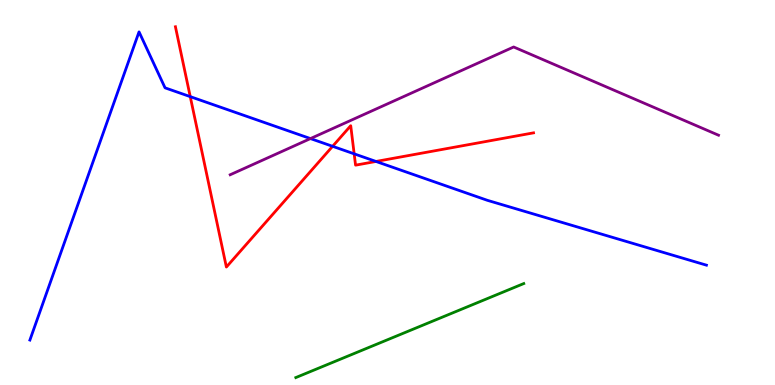[{'lines': ['blue', 'red'], 'intersections': [{'x': 2.45, 'y': 7.49}, {'x': 4.29, 'y': 6.2}, {'x': 4.57, 'y': 6.0}, {'x': 4.85, 'y': 5.81}]}, {'lines': ['green', 'red'], 'intersections': []}, {'lines': ['purple', 'red'], 'intersections': []}, {'lines': ['blue', 'green'], 'intersections': []}, {'lines': ['blue', 'purple'], 'intersections': [{'x': 4.01, 'y': 6.4}]}, {'lines': ['green', 'purple'], 'intersections': []}]